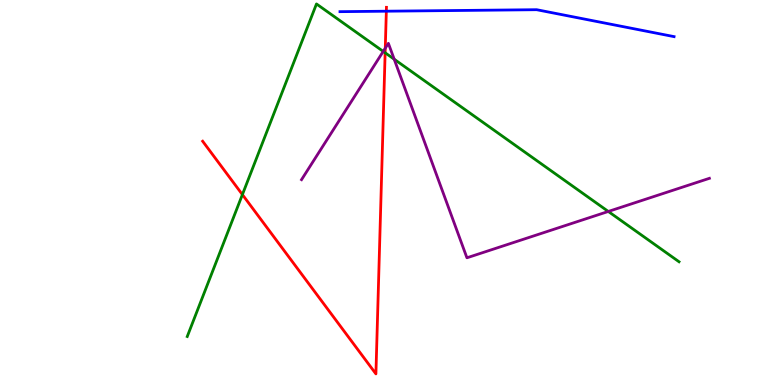[{'lines': ['blue', 'red'], 'intersections': [{'x': 4.98, 'y': 9.71}]}, {'lines': ['green', 'red'], 'intersections': [{'x': 3.13, 'y': 4.95}, {'x': 4.97, 'y': 8.63}]}, {'lines': ['purple', 'red'], 'intersections': [{'x': 4.97, 'y': 8.75}]}, {'lines': ['blue', 'green'], 'intersections': []}, {'lines': ['blue', 'purple'], 'intersections': []}, {'lines': ['green', 'purple'], 'intersections': [{'x': 4.94, 'y': 8.66}, {'x': 5.09, 'y': 8.46}, {'x': 7.85, 'y': 4.51}]}]